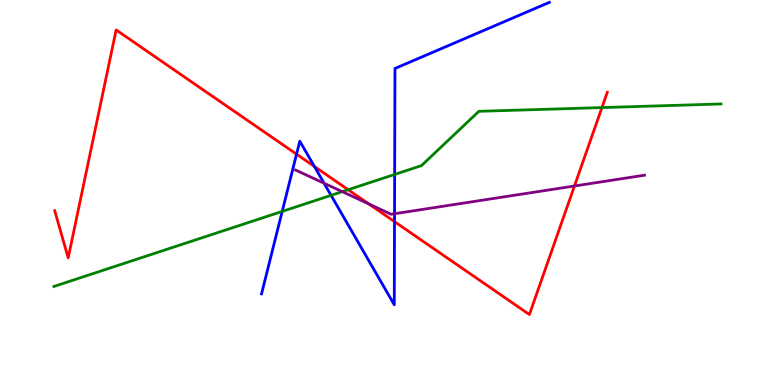[{'lines': ['blue', 'red'], 'intersections': [{'x': 3.83, 'y': 6.0}, {'x': 4.06, 'y': 5.68}, {'x': 5.09, 'y': 4.24}]}, {'lines': ['green', 'red'], 'intersections': [{'x': 4.49, 'y': 5.07}, {'x': 7.77, 'y': 7.21}]}, {'lines': ['purple', 'red'], 'intersections': [{'x': 4.76, 'y': 4.7}, {'x': 7.41, 'y': 5.17}]}, {'lines': ['blue', 'green'], 'intersections': [{'x': 3.64, 'y': 4.51}, {'x': 4.27, 'y': 4.93}, {'x': 5.09, 'y': 5.47}]}, {'lines': ['blue', 'purple'], 'intersections': [{'x': 4.18, 'y': 5.24}, {'x': 5.09, 'y': 4.45}]}, {'lines': ['green', 'purple'], 'intersections': [{'x': 4.42, 'y': 5.02}]}]